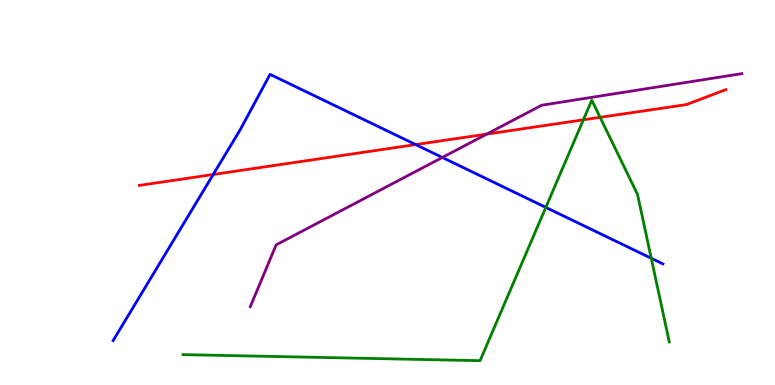[{'lines': ['blue', 'red'], 'intersections': [{'x': 2.75, 'y': 5.47}, {'x': 5.36, 'y': 6.24}]}, {'lines': ['green', 'red'], 'intersections': [{'x': 7.53, 'y': 6.89}, {'x': 7.74, 'y': 6.95}]}, {'lines': ['purple', 'red'], 'intersections': [{'x': 6.28, 'y': 6.52}]}, {'lines': ['blue', 'green'], 'intersections': [{'x': 7.04, 'y': 4.61}, {'x': 8.4, 'y': 3.29}]}, {'lines': ['blue', 'purple'], 'intersections': [{'x': 5.71, 'y': 5.91}]}, {'lines': ['green', 'purple'], 'intersections': []}]